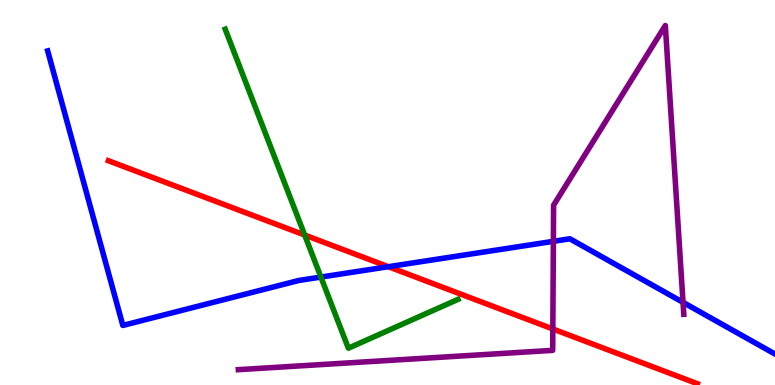[{'lines': ['blue', 'red'], 'intersections': [{'x': 5.01, 'y': 3.07}]}, {'lines': ['green', 'red'], 'intersections': [{'x': 3.93, 'y': 3.9}]}, {'lines': ['purple', 'red'], 'intersections': [{'x': 7.13, 'y': 1.46}]}, {'lines': ['blue', 'green'], 'intersections': [{'x': 4.14, 'y': 2.8}]}, {'lines': ['blue', 'purple'], 'intersections': [{'x': 7.14, 'y': 3.73}, {'x': 8.81, 'y': 2.15}]}, {'lines': ['green', 'purple'], 'intersections': []}]